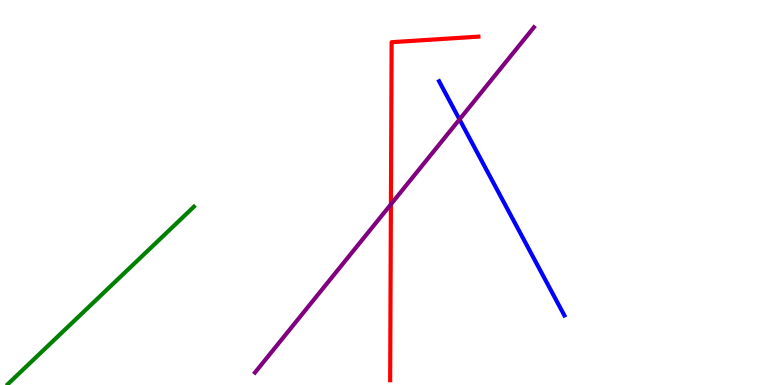[{'lines': ['blue', 'red'], 'intersections': []}, {'lines': ['green', 'red'], 'intersections': []}, {'lines': ['purple', 'red'], 'intersections': [{'x': 5.04, 'y': 4.69}]}, {'lines': ['blue', 'green'], 'intersections': []}, {'lines': ['blue', 'purple'], 'intersections': [{'x': 5.93, 'y': 6.9}]}, {'lines': ['green', 'purple'], 'intersections': []}]